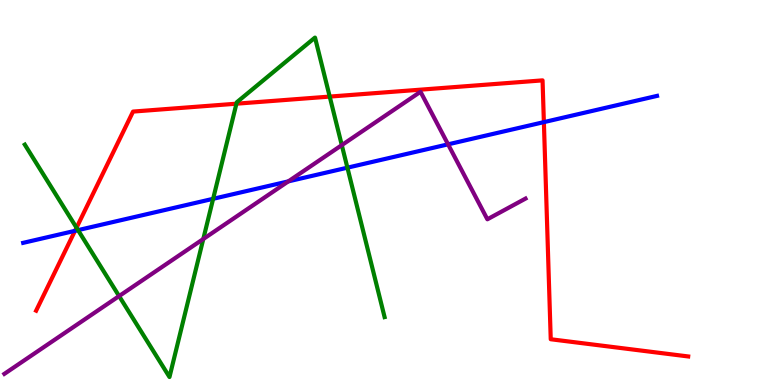[{'lines': ['blue', 'red'], 'intersections': [{'x': 0.968, 'y': 4.0}, {'x': 7.02, 'y': 6.83}]}, {'lines': ['green', 'red'], 'intersections': [{'x': 0.987, 'y': 4.09}, {'x': 3.05, 'y': 7.31}, {'x': 4.25, 'y': 7.49}]}, {'lines': ['purple', 'red'], 'intersections': []}, {'lines': ['blue', 'green'], 'intersections': [{'x': 1.01, 'y': 4.02}, {'x': 2.75, 'y': 4.84}, {'x': 4.48, 'y': 5.64}]}, {'lines': ['blue', 'purple'], 'intersections': [{'x': 3.72, 'y': 5.29}, {'x': 5.78, 'y': 6.25}]}, {'lines': ['green', 'purple'], 'intersections': [{'x': 1.54, 'y': 2.31}, {'x': 2.62, 'y': 3.79}, {'x': 4.41, 'y': 6.23}]}]